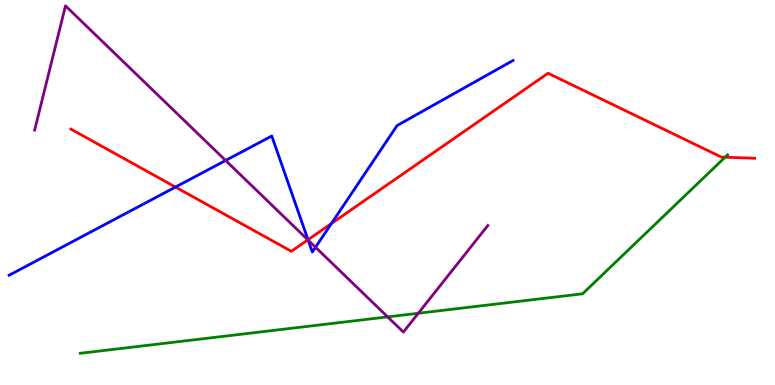[{'lines': ['blue', 'red'], 'intersections': [{'x': 2.26, 'y': 5.14}, {'x': 3.97, 'y': 3.77}, {'x': 4.28, 'y': 4.19}]}, {'lines': ['green', 'red'], 'intersections': [{'x': 9.36, 'y': 5.92}]}, {'lines': ['purple', 'red'], 'intersections': [{'x': 3.97, 'y': 3.77}]}, {'lines': ['blue', 'green'], 'intersections': []}, {'lines': ['blue', 'purple'], 'intersections': [{'x': 2.91, 'y': 5.83}, {'x': 3.98, 'y': 3.76}, {'x': 4.07, 'y': 3.58}]}, {'lines': ['green', 'purple'], 'intersections': [{'x': 5.0, 'y': 1.77}, {'x': 5.4, 'y': 1.86}]}]